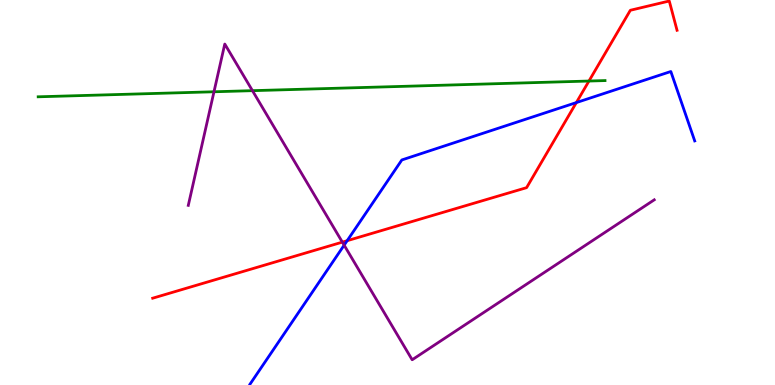[{'lines': ['blue', 'red'], 'intersections': [{'x': 4.48, 'y': 3.75}, {'x': 7.44, 'y': 7.34}]}, {'lines': ['green', 'red'], 'intersections': [{'x': 7.6, 'y': 7.9}]}, {'lines': ['purple', 'red'], 'intersections': [{'x': 4.42, 'y': 3.71}]}, {'lines': ['blue', 'green'], 'intersections': []}, {'lines': ['blue', 'purple'], 'intersections': [{'x': 4.44, 'y': 3.63}]}, {'lines': ['green', 'purple'], 'intersections': [{'x': 2.76, 'y': 7.62}, {'x': 3.26, 'y': 7.64}]}]